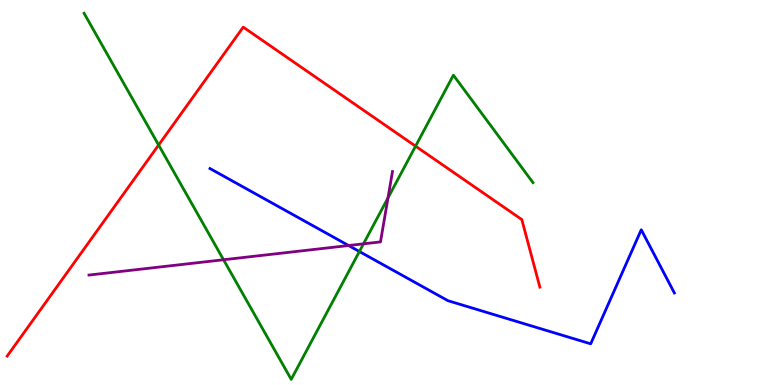[{'lines': ['blue', 'red'], 'intersections': []}, {'lines': ['green', 'red'], 'intersections': [{'x': 2.05, 'y': 6.23}, {'x': 5.36, 'y': 6.2}]}, {'lines': ['purple', 'red'], 'intersections': []}, {'lines': ['blue', 'green'], 'intersections': [{'x': 4.64, 'y': 3.47}]}, {'lines': ['blue', 'purple'], 'intersections': [{'x': 4.5, 'y': 3.62}]}, {'lines': ['green', 'purple'], 'intersections': [{'x': 2.88, 'y': 3.25}, {'x': 4.69, 'y': 3.67}, {'x': 5.01, 'y': 4.86}]}]